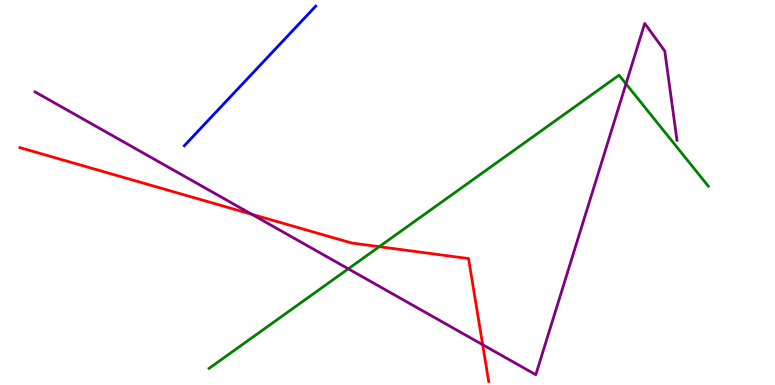[{'lines': ['blue', 'red'], 'intersections': []}, {'lines': ['green', 'red'], 'intersections': [{'x': 4.89, 'y': 3.59}]}, {'lines': ['purple', 'red'], 'intersections': [{'x': 3.25, 'y': 4.43}, {'x': 6.23, 'y': 1.05}]}, {'lines': ['blue', 'green'], 'intersections': []}, {'lines': ['blue', 'purple'], 'intersections': []}, {'lines': ['green', 'purple'], 'intersections': [{'x': 4.49, 'y': 3.02}, {'x': 8.08, 'y': 7.82}]}]